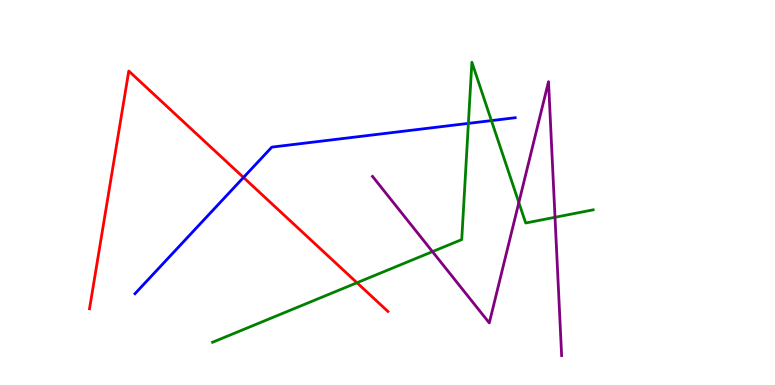[{'lines': ['blue', 'red'], 'intersections': [{'x': 3.14, 'y': 5.39}]}, {'lines': ['green', 'red'], 'intersections': [{'x': 4.61, 'y': 2.66}]}, {'lines': ['purple', 'red'], 'intersections': []}, {'lines': ['blue', 'green'], 'intersections': [{'x': 6.04, 'y': 6.8}, {'x': 6.34, 'y': 6.87}]}, {'lines': ['blue', 'purple'], 'intersections': []}, {'lines': ['green', 'purple'], 'intersections': [{'x': 5.58, 'y': 3.46}, {'x': 6.69, 'y': 4.74}, {'x': 7.16, 'y': 4.36}]}]